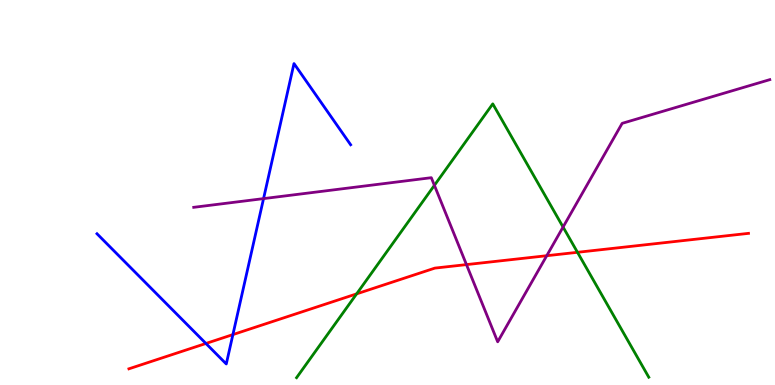[{'lines': ['blue', 'red'], 'intersections': [{'x': 2.66, 'y': 1.08}, {'x': 3.01, 'y': 1.31}]}, {'lines': ['green', 'red'], 'intersections': [{'x': 4.6, 'y': 2.37}, {'x': 7.45, 'y': 3.45}]}, {'lines': ['purple', 'red'], 'intersections': [{'x': 6.02, 'y': 3.13}, {'x': 7.05, 'y': 3.36}]}, {'lines': ['blue', 'green'], 'intersections': []}, {'lines': ['blue', 'purple'], 'intersections': [{'x': 3.4, 'y': 4.84}]}, {'lines': ['green', 'purple'], 'intersections': [{'x': 5.61, 'y': 5.19}, {'x': 7.27, 'y': 4.1}]}]